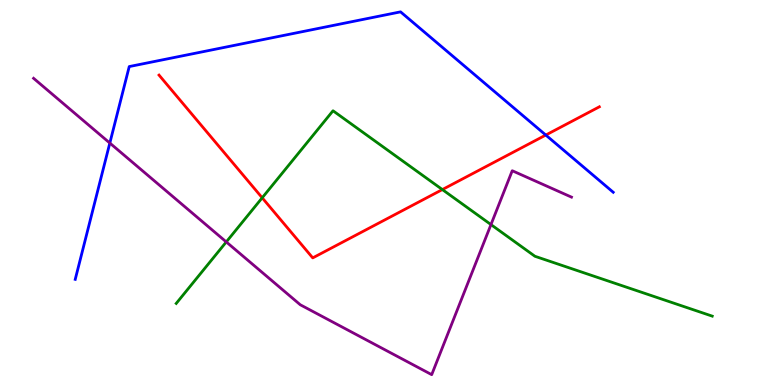[{'lines': ['blue', 'red'], 'intersections': [{'x': 7.04, 'y': 6.49}]}, {'lines': ['green', 'red'], 'intersections': [{'x': 3.38, 'y': 4.86}, {'x': 5.71, 'y': 5.08}]}, {'lines': ['purple', 'red'], 'intersections': []}, {'lines': ['blue', 'green'], 'intersections': []}, {'lines': ['blue', 'purple'], 'intersections': [{'x': 1.42, 'y': 6.28}]}, {'lines': ['green', 'purple'], 'intersections': [{'x': 2.92, 'y': 3.72}, {'x': 6.34, 'y': 4.17}]}]